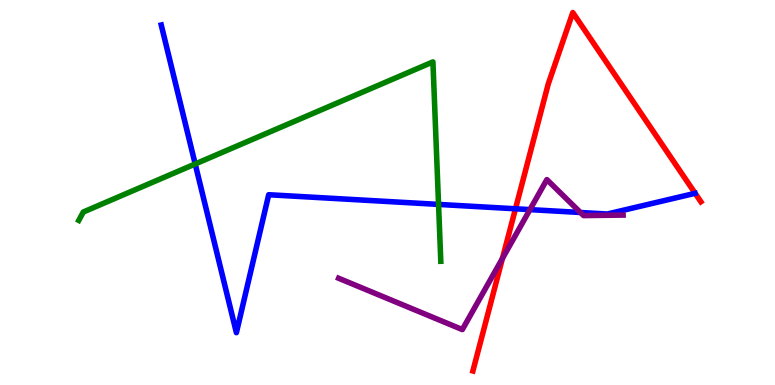[{'lines': ['blue', 'red'], 'intersections': [{'x': 6.65, 'y': 4.58}]}, {'lines': ['green', 'red'], 'intersections': []}, {'lines': ['purple', 'red'], 'intersections': [{'x': 6.48, 'y': 3.29}]}, {'lines': ['blue', 'green'], 'intersections': [{'x': 2.52, 'y': 5.74}, {'x': 5.66, 'y': 4.69}]}, {'lines': ['blue', 'purple'], 'intersections': [{'x': 6.84, 'y': 4.56}, {'x': 7.49, 'y': 4.48}]}, {'lines': ['green', 'purple'], 'intersections': []}]